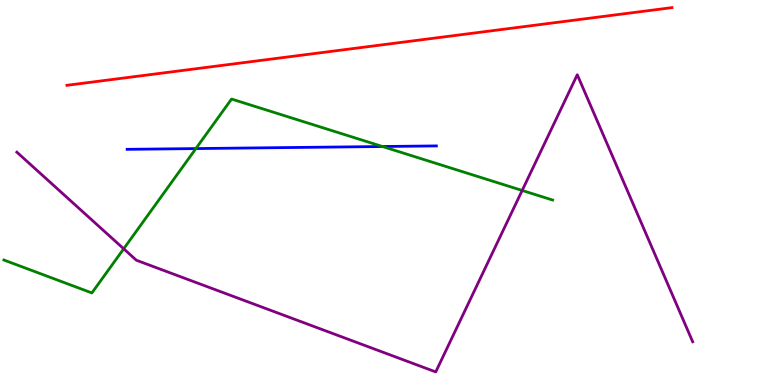[{'lines': ['blue', 'red'], 'intersections': []}, {'lines': ['green', 'red'], 'intersections': []}, {'lines': ['purple', 'red'], 'intersections': []}, {'lines': ['blue', 'green'], 'intersections': [{'x': 2.53, 'y': 6.14}, {'x': 4.93, 'y': 6.19}]}, {'lines': ['blue', 'purple'], 'intersections': []}, {'lines': ['green', 'purple'], 'intersections': [{'x': 1.6, 'y': 3.54}, {'x': 6.74, 'y': 5.05}]}]